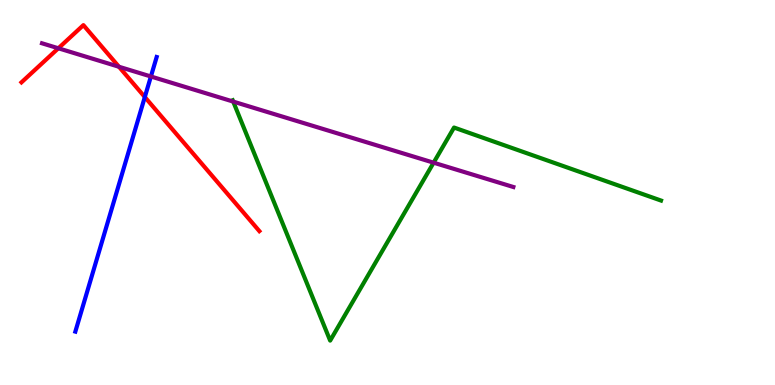[{'lines': ['blue', 'red'], 'intersections': [{'x': 1.87, 'y': 7.48}]}, {'lines': ['green', 'red'], 'intersections': []}, {'lines': ['purple', 'red'], 'intersections': [{'x': 0.753, 'y': 8.75}, {'x': 1.53, 'y': 8.27}]}, {'lines': ['blue', 'green'], 'intersections': []}, {'lines': ['blue', 'purple'], 'intersections': [{'x': 1.95, 'y': 8.01}]}, {'lines': ['green', 'purple'], 'intersections': [{'x': 3.01, 'y': 7.36}, {'x': 5.6, 'y': 5.77}]}]